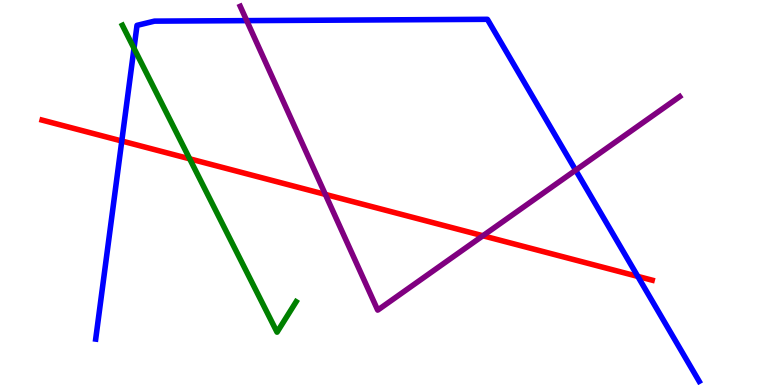[{'lines': ['blue', 'red'], 'intersections': [{'x': 1.57, 'y': 6.34}, {'x': 8.23, 'y': 2.82}]}, {'lines': ['green', 'red'], 'intersections': [{'x': 2.45, 'y': 5.87}]}, {'lines': ['purple', 'red'], 'intersections': [{'x': 4.2, 'y': 4.95}, {'x': 6.23, 'y': 3.88}]}, {'lines': ['blue', 'green'], 'intersections': [{'x': 1.73, 'y': 8.75}]}, {'lines': ['blue', 'purple'], 'intersections': [{'x': 3.18, 'y': 9.46}, {'x': 7.43, 'y': 5.58}]}, {'lines': ['green', 'purple'], 'intersections': []}]